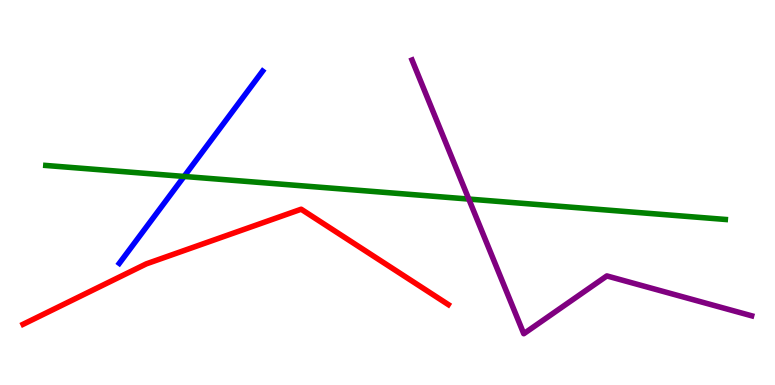[{'lines': ['blue', 'red'], 'intersections': []}, {'lines': ['green', 'red'], 'intersections': []}, {'lines': ['purple', 'red'], 'intersections': []}, {'lines': ['blue', 'green'], 'intersections': [{'x': 2.38, 'y': 5.42}]}, {'lines': ['blue', 'purple'], 'intersections': []}, {'lines': ['green', 'purple'], 'intersections': [{'x': 6.05, 'y': 4.83}]}]